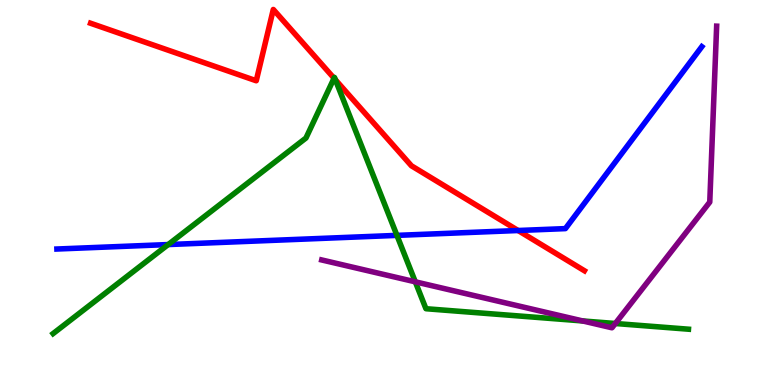[{'lines': ['blue', 'red'], 'intersections': [{'x': 6.69, 'y': 4.01}]}, {'lines': ['green', 'red'], 'intersections': [{'x': 4.31, 'y': 7.97}, {'x': 4.33, 'y': 7.93}]}, {'lines': ['purple', 'red'], 'intersections': []}, {'lines': ['blue', 'green'], 'intersections': [{'x': 2.17, 'y': 3.65}, {'x': 5.12, 'y': 3.89}]}, {'lines': ['blue', 'purple'], 'intersections': []}, {'lines': ['green', 'purple'], 'intersections': [{'x': 5.36, 'y': 2.68}, {'x': 7.52, 'y': 1.66}, {'x': 7.94, 'y': 1.6}]}]